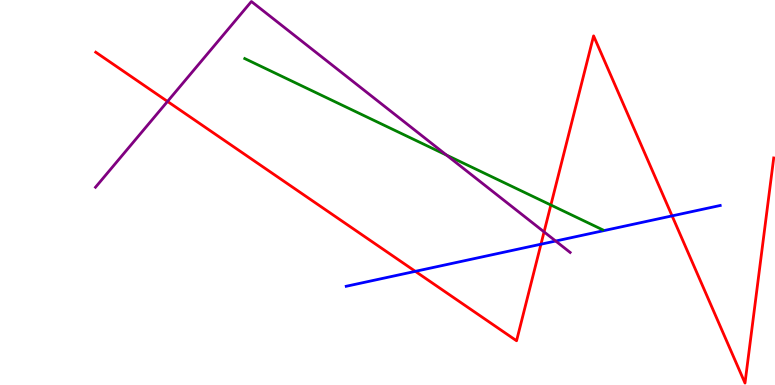[{'lines': ['blue', 'red'], 'intersections': [{'x': 5.36, 'y': 2.95}, {'x': 6.98, 'y': 3.66}, {'x': 8.67, 'y': 4.39}]}, {'lines': ['green', 'red'], 'intersections': [{'x': 7.11, 'y': 4.67}]}, {'lines': ['purple', 'red'], 'intersections': [{'x': 2.16, 'y': 7.37}, {'x': 7.02, 'y': 3.98}]}, {'lines': ['blue', 'green'], 'intersections': []}, {'lines': ['blue', 'purple'], 'intersections': [{'x': 7.17, 'y': 3.74}]}, {'lines': ['green', 'purple'], 'intersections': [{'x': 5.76, 'y': 5.97}]}]